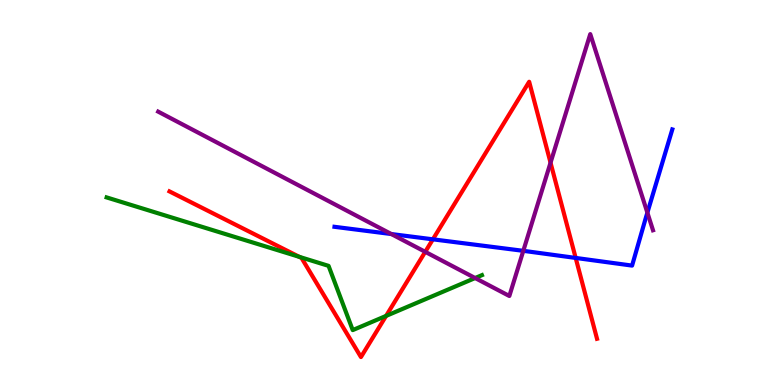[{'lines': ['blue', 'red'], 'intersections': [{'x': 5.59, 'y': 3.78}, {'x': 7.43, 'y': 3.3}]}, {'lines': ['green', 'red'], 'intersections': [{'x': 3.86, 'y': 3.33}, {'x': 4.98, 'y': 1.79}]}, {'lines': ['purple', 'red'], 'intersections': [{'x': 5.49, 'y': 3.46}, {'x': 7.1, 'y': 5.77}]}, {'lines': ['blue', 'green'], 'intersections': []}, {'lines': ['blue', 'purple'], 'intersections': [{'x': 5.05, 'y': 3.92}, {'x': 6.75, 'y': 3.48}, {'x': 8.35, 'y': 4.48}]}, {'lines': ['green', 'purple'], 'intersections': [{'x': 6.13, 'y': 2.78}]}]